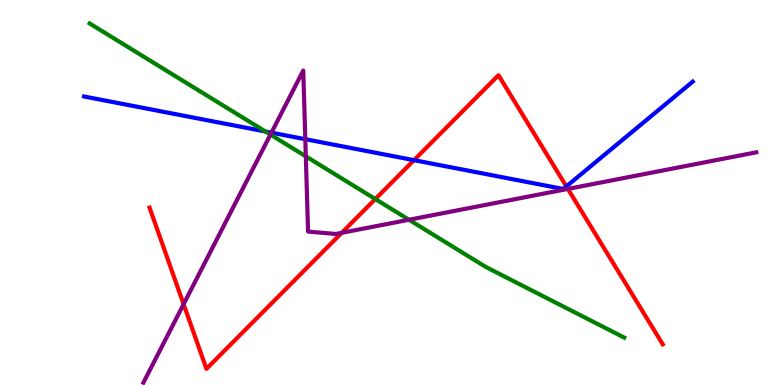[{'lines': ['blue', 'red'], 'intersections': [{'x': 5.34, 'y': 5.84}, {'x': 7.31, 'y': 5.16}]}, {'lines': ['green', 'red'], 'intersections': [{'x': 4.84, 'y': 4.83}]}, {'lines': ['purple', 'red'], 'intersections': [{'x': 2.37, 'y': 2.1}, {'x': 4.41, 'y': 3.95}, {'x': 7.33, 'y': 5.09}]}, {'lines': ['blue', 'green'], 'intersections': [{'x': 3.42, 'y': 6.58}]}, {'lines': ['blue', 'purple'], 'intersections': [{'x': 3.5, 'y': 6.55}, {'x': 3.94, 'y': 6.38}]}, {'lines': ['green', 'purple'], 'intersections': [{'x': 3.49, 'y': 6.5}, {'x': 3.95, 'y': 5.94}, {'x': 5.28, 'y': 4.29}]}]